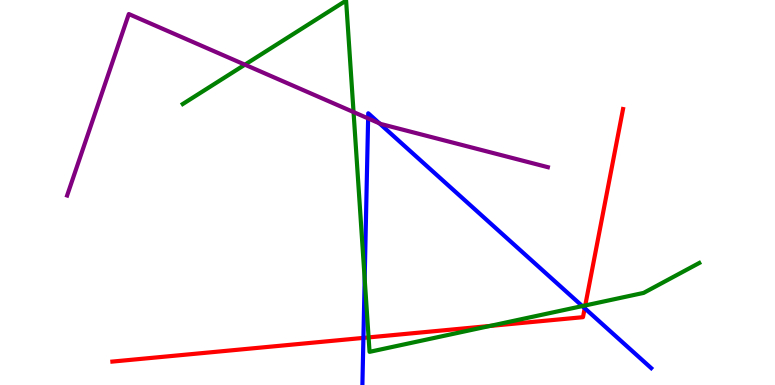[{'lines': ['blue', 'red'], 'intersections': [{'x': 4.69, 'y': 1.22}, {'x': 7.54, 'y': 1.99}]}, {'lines': ['green', 'red'], 'intersections': [{'x': 4.76, 'y': 1.24}, {'x': 6.32, 'y': 1.53}, {'x': 7.55, 'y': 2.07}]}, {'lines': ['purple', 'red'], 'intersections': []}, {'lines': ['blue', 'green'], 'intersections': [{'x': 4.71, 'y': 2.76}, {'x': 7.51, 'y': 2.05}]}, {'lines': ['blue', 'purple'], 'intersections': [{'x': 4.75, 'y': 6.92}, {'x': 4.9, 'y': 6.8}]}, {'lines': ['green', 'purple'], 'intersections': [{'x': 3.16, 'y': 8.32}, {'x': 4.56, 'y': 7.09}]}]